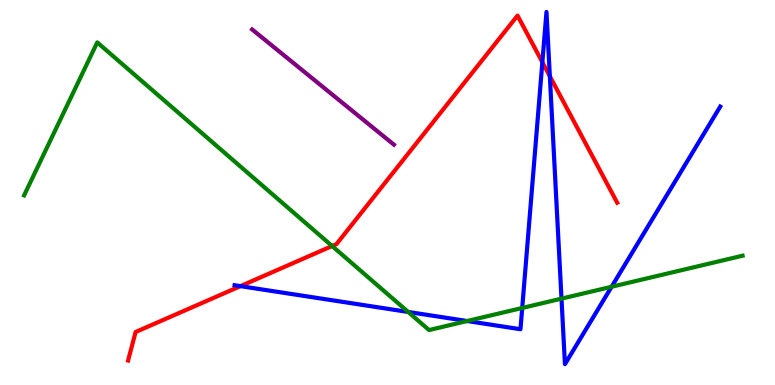[{'lines': ['blue', 'red'], 'intersections': [{'x': 3.1, 'y': 2.57}, {'x': 7.0, 'y': 8.38}, {'x': 7.09, 'y': 8.02}]}, {'lines': ['green', 'red'], 'intersections': [{'x': 4.29, 'y': 3.61}]}, {'lines': ['purple', 'red'], 'intersections': []}, {'lines': ['blue', 'green'], 'intersections': [{'x': 5.27, 'y': 1.9}, {'x': 6.03, 'y': 1.66}, {'x': 6.74, 'y': 2.0}, {'x': 7.25, 'y': 2.24}, {'x': 7.89, 'y': 2.55}]}, {'lines': ['blue', 'purple'], 'intersections': []}, {'lines': ['green', 'purple'], 'intersections': []}]